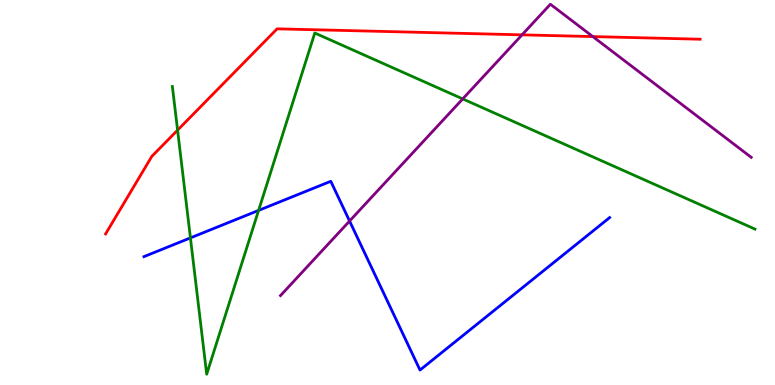[{'lines': ['blue', 'red'], 'intersections': []}, {'lines': ['green', 'red'], 'intersections': [{'x': 2.29, 'y': 6.62}]}, {'lines': ['purple', 'red'], 'intersections': [{'x': 6.74, 'y': 9.09}, {'x': 7.65, 'y': 9.05}]}, {'lines': ['blue', 'green'], 'intersections': [{'x': 2.46, 'y': 3.82}, {'x': 3.34, 'y': 4.53}]}, {'lines': ['blue', 'purple'], 'intersections': [{'x': 4.51, 'y': 4.26}]}, {'lines': ['green', 'purple'], 'intersections': [{'x': 5.97, 'y': 7.43}]}]